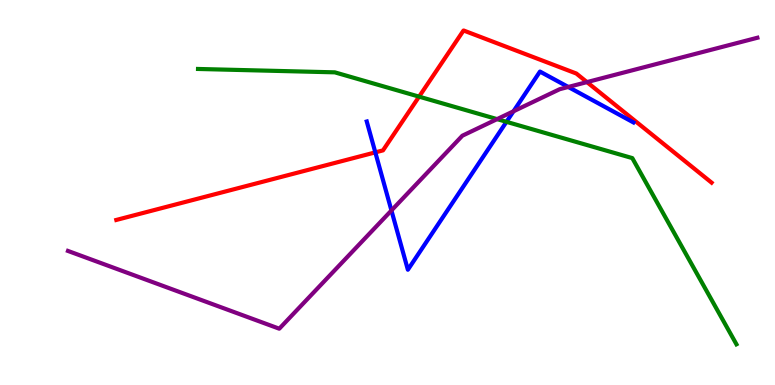[{'lines': ['blue', 'red'], 'intersections': [{'x': 4.84, 'y': 6.04}]}, {'lines': ['green', 'red'], 'intersections': [{'x': 5.41, 'y': 7.49}]}, {'lines': ['purple', 'red'], 'intersections': [{'x': 7.57, 'y': 7.87}]}, {'lines': ['blue', 'green'], 'intersections': [{'x': 6.54, 'y': 6.84}]}, {'lines': ['blue', 'purple'], 'intersections': [{'x': 5.05, 'y': 4.53}, {'x': 6.63, 'y': 7.11}, {'x': 7.33, 'y': 7.74}]}, {'lines': ['green', 'purple'], 'intersections': [{'x': 6.41, 'y': 6.91}]}]